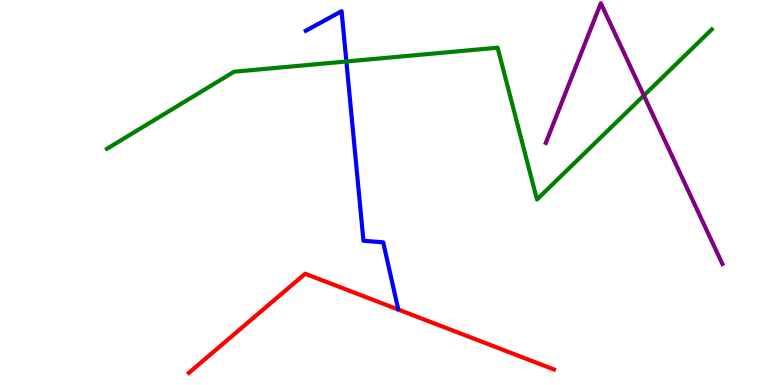[{'lines': ['blue', 'red'], 'intersections': []}, {'lines': ['green', 'red'], 'intersections': []}, {'lines': ['purple', 'red'], 'intersections': []}, {'lines': ['blue', 'green'], 'intersections': [{'x': 4.47, 'y': 8.4}]}, {'lines': ['blue', 'purple'], 'intersections': []}, {'lines': ['green', 'purple'], 'intersections': [{'x': 8.31, 'y': 7.52}]}]